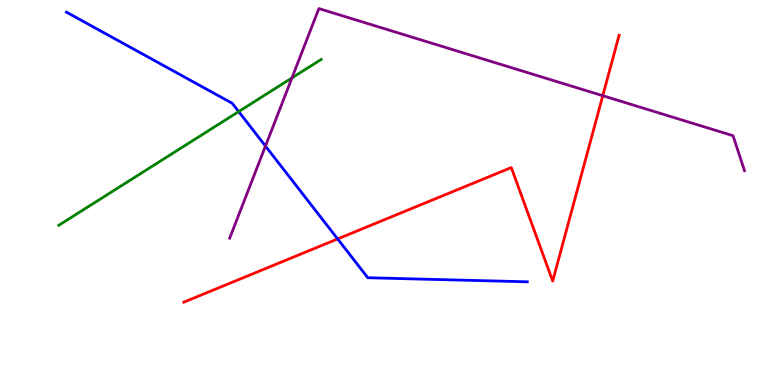[{'lines': ['blue', 'red'], 'intersections': [{'x': 4.36, 'y': 3.79}]}, {'lines': ['green', 'red'], 'intersections': []}, {'lines': ['purple', 'red'], 'intersections': [{'x': 7.78, 'y': 7.51}]}, {'lines': ['blue', 'green'], 'intersections': [{'x': 3.08, 'y': 7.1}]}, {'lines': ['blue', 'purple'], 'intersections': [{'x': 3.43, 'y': 6.21}]}, {'lines': ['green', 'purple'], 'intersections': [{'x': 3.77, 'y': 7.98}]}]